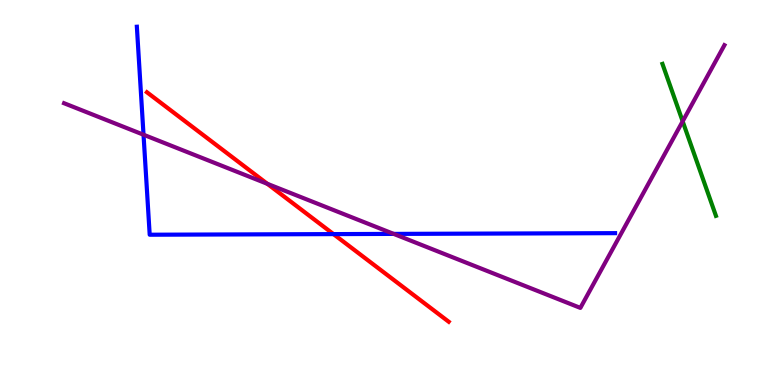[{'lines': ['blue', 'red'], 'intersections': [{'x': 4.3, 'y': 3.92}]}, {'lines': ['green', 'red'], 'intersections': []}, {'lines': ['purple', 'red'], 'intersections': [{'x': 3.45, 'y': 5.23}]}, {'lines': ['blue', 'green'], 'intersections': []}, {'lines': ['blue', 'purple'], 'intersections': [{'x': 1.85, 'y': 6.5}, {'x': 5.08, 'y': 3.92}]}, {'lines': ['green', 'purple'], 'intersections': [{'x': 8.81, 'y': 6.85}]}]